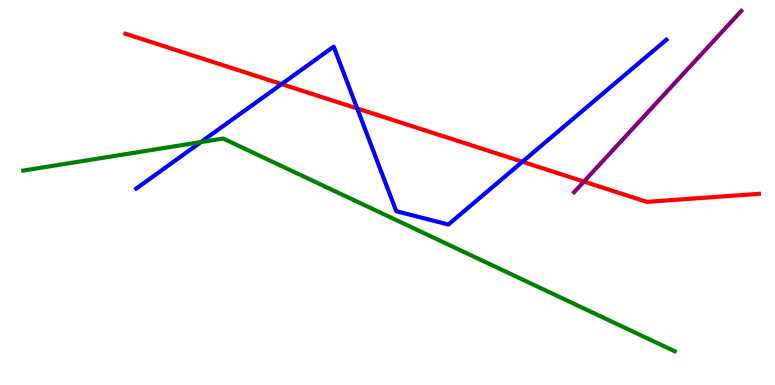[{'lines': ['blue', 'red'], 'intersections': [{'x': 3.63, 'y': 7.82}, {'x': 4.61, 'y': 7.18}, {'x': 6.74, 'y': 5.8}]}, {'lines': ['green', 'red'], 'intersections': []}, {'lines': ['purple', 'red'], 'intersections': [{'x': 7.53, 'y': 5.28}]}, {'lines': ['blue', 'green'], 'intersections': [{'x': 2.59, 'y': 6.31}]}, {'lines': ['blue', 'purple'], 'intersections': []}, {'lines': ['green', 'purple'], 'intersections': []}]